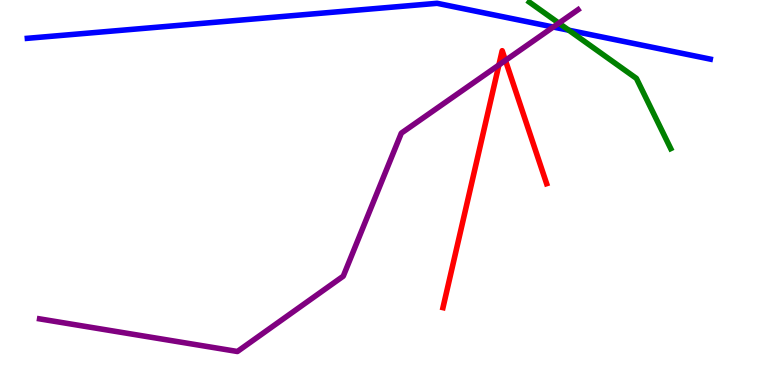[{'lines': ['blue', 'red'], 'intersections': []}, {'lines': ['green', 'red'], 'intersections': []}, {'lines': ['purple', 'red'], 'intersections': [{'x': 6.44, 'y': 8.31}, {'x': 6.52, 'y': 8.43}]}, {'lines': ['blue', 'green'], 'intersections': [{'x': 7.34, 'y': 9.22}]}, {'lines': ['blue', 'purple'], 'intersections': [{'x': 7.14, 'y': 9.3}]}, {'lines': ['green', 'purple'], 'intersections': [{'x': 7.21, 'y': 9.4}]}]